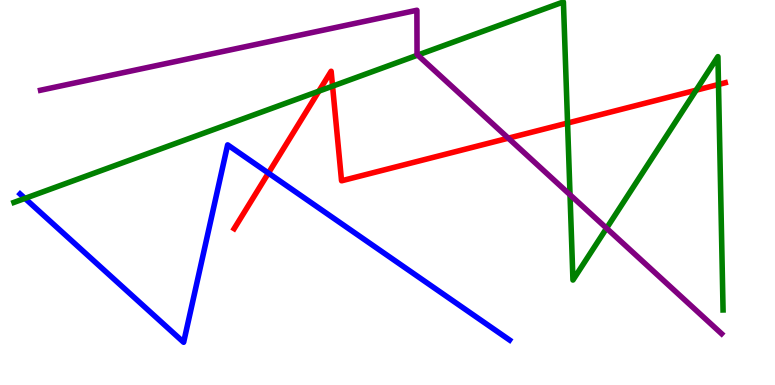[{'lines': ['blue', 'red'], 'intersections': [{'x': 3.46, 'y': 5.5}]}, {'lines': ['green', 'red'], 'intersections': [{'x': 4.11, 'y': 7.63}, {'x': 4.29, 'y': 7.76}, {'x': 7.32, 'y': 6.8}, {'x': 8.98, 'y': 7.66}, {'x': 9.27, 'y': 7.81}]}, {'lines': ['purple', 'red'], 'intersections': [{'x': 6.56, 'y': 6.41}]}, {'lines': ['blue', 'green'], 'intersections': [{'x': 0.322, 'y': 4.85}]}, {'lines': ['blue', 'purple'], 'intersections': []}, {'lines': ['green', 'purple'], 'intersections': [{'x': 5.39, 'y': 8.57}, {'x': 7.36, 'y': 4.94}, {'x': 7.83, 'y': 4.07}]}]